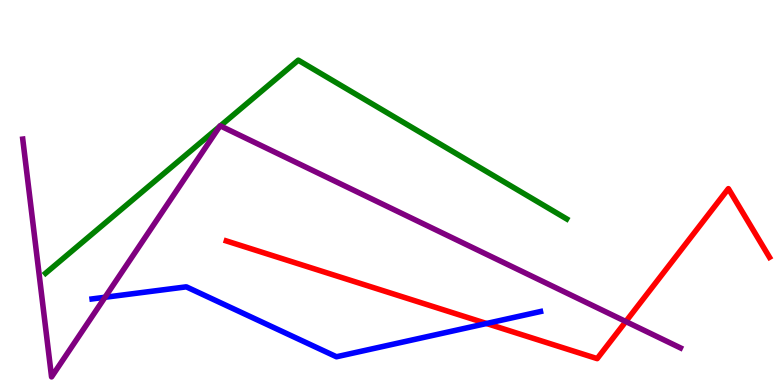[{'lines': ['blue', 'red'], 'intersections': [{'x': 6.28, 'y': 1.6}]}, {'lines': ['green', 'red'], 'intersections': []}, {'lines': ['purple', 'red'], 'intersections': [{'x': 8.07, 'y': 1.65}]}, {'lines': ['blue', 'green'], 'intersections': []}, {'lines': ['blue', 'purple'], 'intersections': [{'x': 1.35, 'y': 2.28}]}, {'lines': ['green', 'purple'], 'intersections': [{'x': 2.83, 'y': 6.71}, {'x': 2.84, 'y': 6.73}]}]